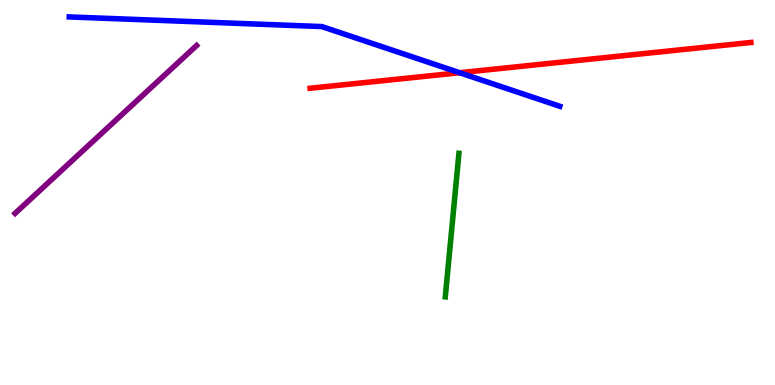[{'lines': ['blue', 'red'], 'intersections': [{'x': 5.93, 'y': 8.11}]}, {'lines': ['green', 'red'], 'intersections': []}, {'lines': ['purple', 'red'], 'intersections': []}, {'lines': ['blue', 'green'], 'intersections': []}, {'lines': ['blue', 'purple'], 'intersections': []}, {'lines': ['green', 'purple'], 'intersections': []}]